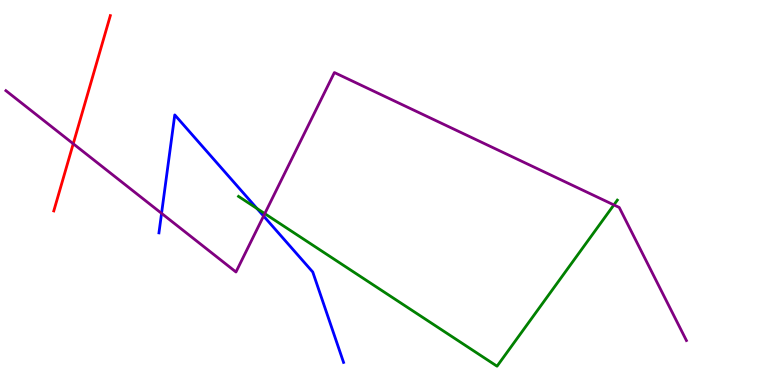[{'lines': ['blue', 'red'], 'intersections': []}, {'lines': ['green', 'red'], 'intersections': []}, {'lines': ['purple', 'red'], 'intersections': [{'x': 0.945, 'y': 6.27}]}, {'lines': ['blue', 'green'], 'intersections': [{'x': 3.32, 'y': 4.58}]}, {'lines': ['blue', 'purple'], 'intersections': [{'x': 2.08, 'y': 4.46}, {'x': 3.4, 'y': 4.39}]}, {'lines': ['green', 'purple'], 'intersections': [{'x': 3.42, 'y': 4.45}, {'x': 7.92, 'y': 4.68}]}]